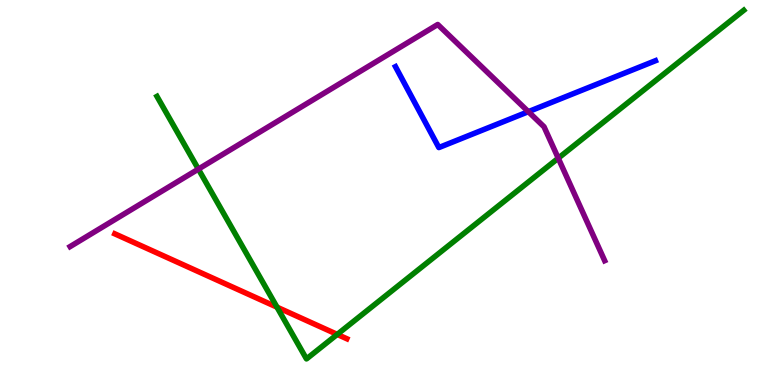[{'lines': ['blue', 'red'], 'intersections': []}, {'lines': ['green', 'red'], 'intersections': [{'x': 3.57, 'y': 2.02}, {'x': 4.35, 'y': 1.31}]}, {'lines': ['purple', 'red'], 'intersections': []}, {'lines': ['blue', 'green'], 'intersections': []}, {'lines': ['blue', 'purple'], 'intersections': [{'x': 6.82, 'y': 7.1}]}, {'lines': ['green', 'purple'], 'intersections': [{'x': 2.56, 'y': 5.61}, {'x': 7.2, 'y': 5.89}]}]